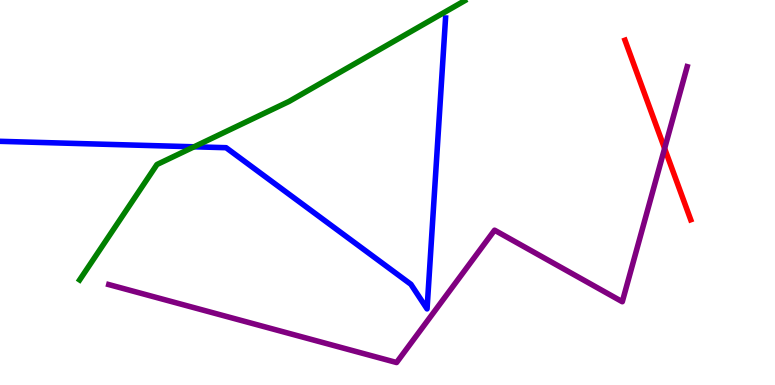[{'lines': ['blue', 'red'], 'intersections': []}, {'lines': ['green', 'red'], 'intersections': []}, {'lines': ['purple', 'red'], 'intersections': [{'x': 8.58, 'y': 6.14}]}, {'lines': ['blue', 'green'], 'intersections': [{'x': 2.5, 'y': 6.19}]}, {'lines': ['blue', 'purple'], 'intersections': []}, {'lines': ['green', 'purple'], 'intersections': []}]